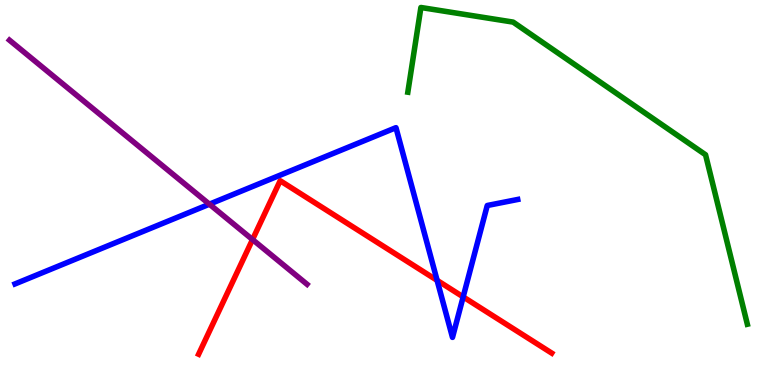[{'lines': ['blue', 'red'], 'intersections': [{'x': 5.64, 'y': 2.72}, {'x': 5.98, 'y': 2.29}]}, {'lines': ['green', 'red'], 'intersections': []}, {'lines': ['purple', 'red'], 'intersections': [{'x': 3.26, 'y': 3.78}]}, {'lines': ['blue', 'green'], 'intersections': []}, {'lines': ['blue', 'purple'], 'intersections': [{'x': 2.7, 'y': 4.7}]}, {'lines': ['green', 'purple'], 'intersections': []}]